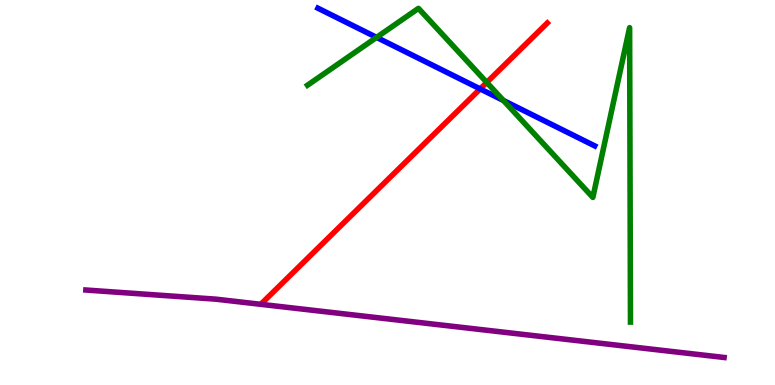[{'lines': ['blue', 'red'], 'intersections': [{'x': 6.2, 'y': 7.69}]}, {'lines': ['green', 'red'], 'intersections': [{'x': 6.28, 'y': 7.86}]}, {'lines': ['purple', 'red'], 'intersections': []}, {'lines': ['blue', 'green'], 'intersections': [{'x': 4.86, 'y': 9.03}, {'x': 6.5, 'y': 7.39}]}, {'lines': ['blue', 'purple'], 'intersections': []}, {'lines': ['green', 'purple'], 'intersections': []}]